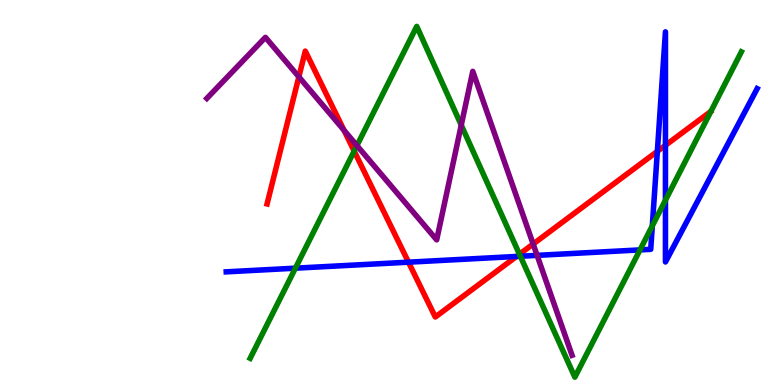[{'lines': ['blue', 'red'], 'intersections': [{'x': 5.27, 'y': 3.19}, {'x': 6.66, 'y': 3.34}, {'x': 8.48, 'y': 6.07}, {'x': 8.59, 'y': 6.23}]}, {'lines': ['green', 'red'], 'intersections': [{'x': 4.57, 'y': 6.08}, {'x': 6.7, 'y': 3.4}]}, {'lines': ['purple', 'red'], 'intersections': [{'x': 3.86, 'y': 8.0}, {'x': 4.44, 'y': 6.62}, {'x': 6.88, 'y': 3.66}]}, {'lines': ['blue', 'green'], 'intersections': [{'x': 3.81, 'y': 3.03}, {'x': 6.71, 'y': 3.34}, {'x': 8.26, 'y': 3.51}, {'x': 8.42, 'y': 4.13}, {'x': 8.59, 'y': 4.8}]}, {'lines': ['blue', 'purple'], 'intersections': [{'x': 6.93, 'y': 3.37}]}, {'lines': ['green', 'purple'], 'intersections': [{'x': 4.61, 'y': 6.22}, {'x': 5.95, 'y': 6.75}]}]